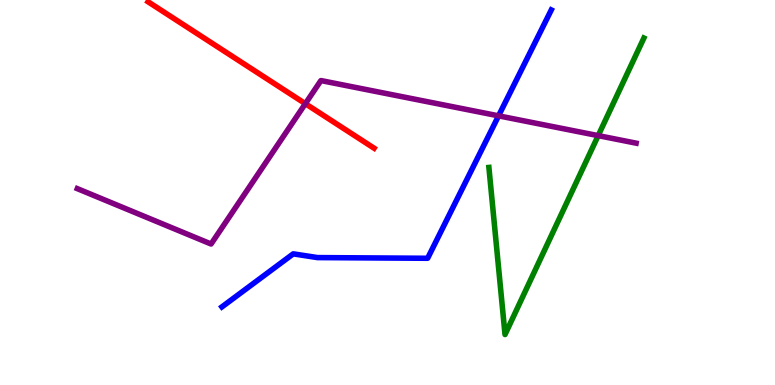[{'lines': ['blue', 'red'], 'intersections': []}, {'lines': ['green', 'red'], 'intersections': []}, {'lines': ['purple', 'red'], 'intersections': [{'x': 3.94, 'y': 7.31}]}, {'lines': ['blue', 'green'], 'intersections': []}, {'lines': ['blue', 'purple'], 'intersections': [{'x': 6.43, 'y': 6.99}]}, {'lines': ['green', 'purple'], 'intersections': [{'x': 7.72, 'y': 6.48}]}]